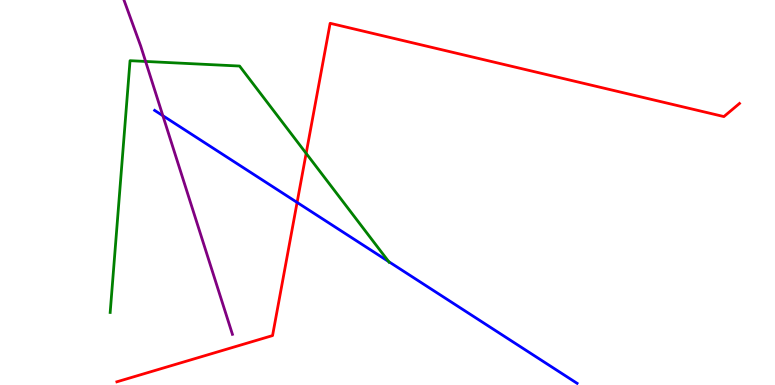[{'lines': ['blue', 'red'], 'intersections': [{'x': 3.83, 'y': 4.74}]}, {'lines': ['green', 'red'], 'intersections': [{'x': 3.95, 'y': 6.02}]}, {'lines': ['purple', 'red'], 'intersections': []}, {'lines': ['blue', 'green'], 'intersections': [{'x': 5.02, 'y': 3.21}]}, {'lines': ['blue', 'purple'], 'intersections': [{'x': 2.1, 'y': 6.99}]}, {'lines': ['green', 'purple'], 'intersections': [{'x': 1.88, 'y': 8.4}]}]